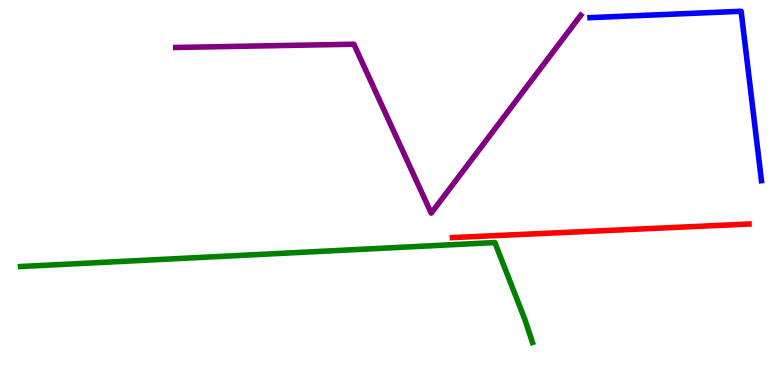[{'lines': ['blue', 'red'], 'intersections': []}, {'lines': ['green', 'red'], 'intersections': []}, {'lines': ['purple', 'red'], 'intersections': []}, {'lines': ['blue', 'green'], 'intersections': []}, {'lines': ['blue', 'purple'], 'intersections': []}, {'lines': ['green', 'purple'], 'intersections': []}]